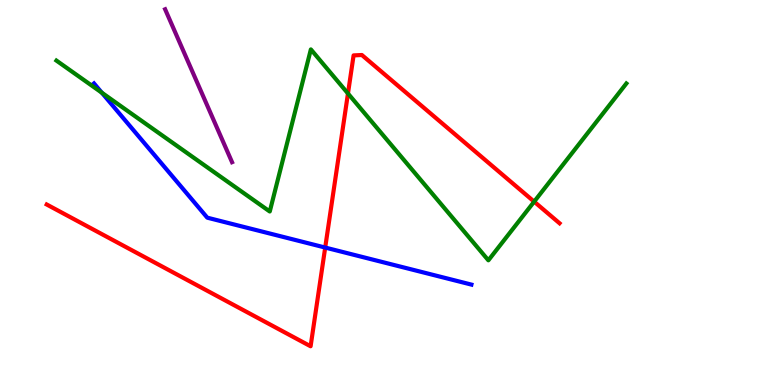[{'lines': ['blue', 'red'], 'intersections': [{'x': 4.2, 'y': 3.57}]}, {'lines': ['green', 'red'], 'intersections': [{'x': 4.49, 'y': 7.57}, {'x': 6.89, 'y': 4.76}]}, {'lines': ['purple', 'red'], 'intersections': []}, {'lines': ['blue', 'green'], 'intersections': [{'x': 1.31, 'y': 7.59}]}, {'lines': ['blue', 'purple'], 'intersections': []}, {'lines': ['green', 'purple'], 'intersections': []}]